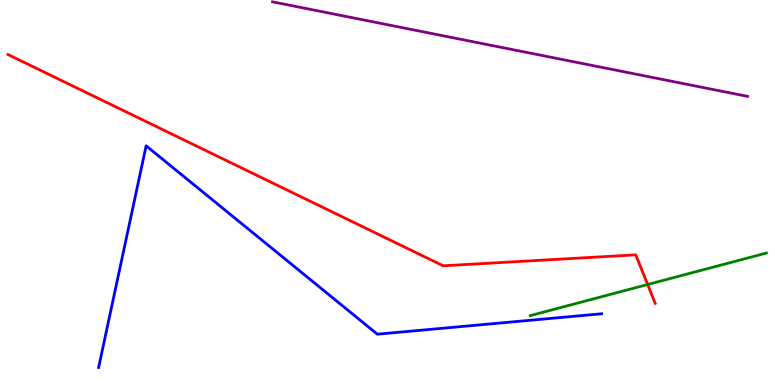[{'lines': ['blue', 'red'], 'intersections': []}, {'lines': ['green', 'red'], 'intersections': [{'x': 8.36, 'y': 2.61}]}, {'lines': ['purple', 'red'], 'intersections': []}, {'lines': ['blue', 'green'], 'intersections': []}, {'lines': ['blue', 'purple'], 'intersections': []}, {'lines': ['green', 'purple'], 'intersections': []}]